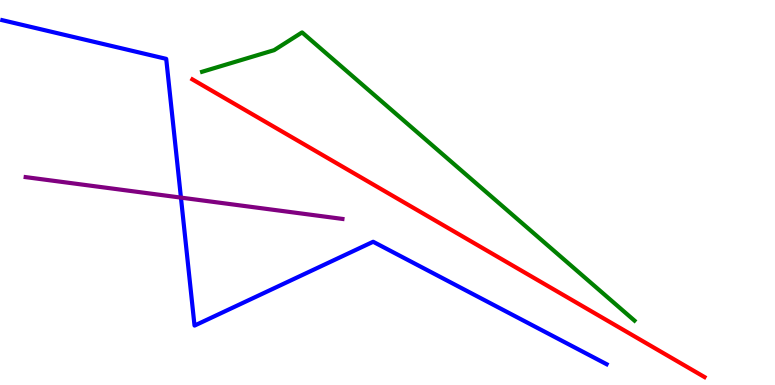[{'lines': ['blue', 'red'], 'intersections': []}, {'lines': ['green', 'red'], 'intersections': []}, {'lines': ['purple', 'red'], 'intersections': []}, {'lines': ['blue', 'green'], 'intersections': []}, {'lines': ['blue', 'purple'], 'intersections': [{'x': 2.33, 'y': 4.87}]}, {'lines': ['green', 'purple'], 'intersections': []}]